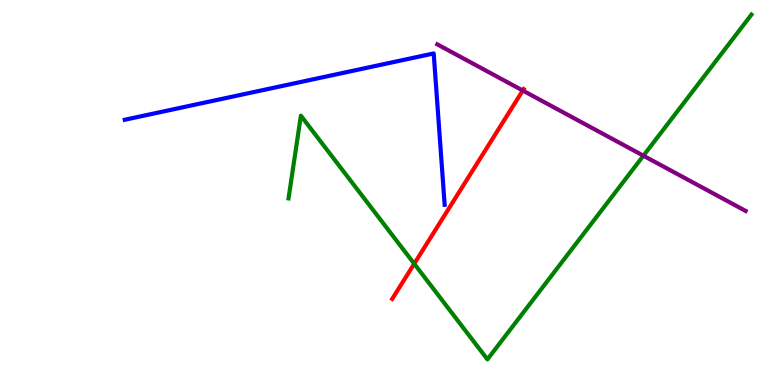[{'lines': ['blue', 'red'], 'intersections': []}, {'lines': ['green', 'red'], 'intersections': [{'x': 5.34, 'y': 3.15}]}, {'lines': ['purple', 'red'], 'intersections': [{'x': 6.75, 'y': 7.65}]}, {'lines': ['blue', 'green'], 'intersections': []}, {'lines': ['blue', 'purple'], 'intersections': []}, {'lines': ['green', 'purple'], 'intersections': [{'x': 8.3, 'y': 5.96}]}]